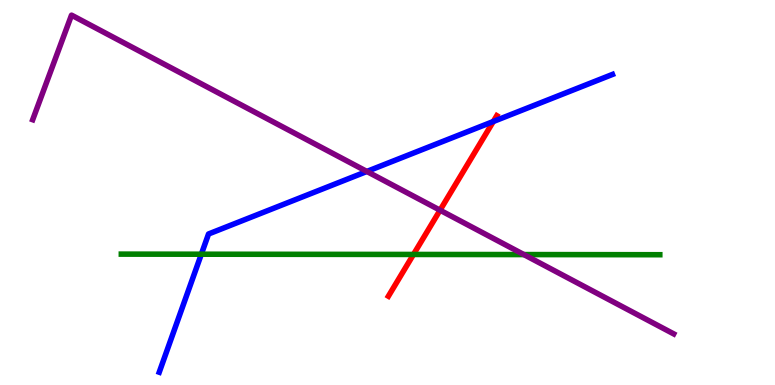[{'lines': ['blue', 'red'], 'intersections': [{'x': 6.37, 'y': 6.84}]}, {'lines': ['green', 'red'], 'intersections': [{'x': 5.34, 'y': 3.39}]}, {'lines': ['purple', 'red'], 'intersections': [{'x': 5.68, 'y': 4.54}]}, {'lines': ['blue', 'green'], 'intersections': [{'x': 2.6, 'y': 3.4}]}, {'lines': ['blue', 'purple'], 'intersections': [{'x': 4.73, 'y': 5.55}]}, {'lines': ['green', 'purple'], 'intersections': [{'x': 6.76, 'y': 3.39}]}]